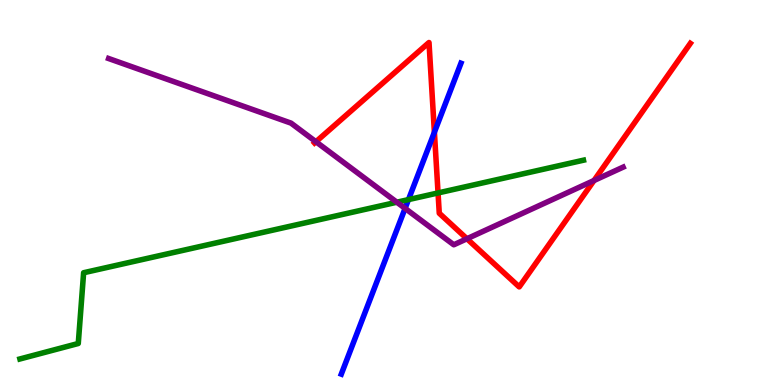[{'lines': ['blue', 'red'], 'intersections': [{'x': 5.61, 'y': 6.57}]}, {'lines': ['green', 'red'], 'intersections': [{'x': 5.65, 'y': 4.99}]}, {'lines': ['purple', 'red'], 'intersections': [{'x': 4.08, 'y': 6.32}, {'x': 6.03, 'y': 3.8}, {'x': 7.66, 'y': 5.31}]}, {'lines': ['blue', 'green'], 'intersections': [{'x': 5.27, 'y': 4.82}]}, {'lines': ['blue', 'purple'], 'intersections': [{'x': 5.23, 'y': 4.59}]}, {'lines': ['green', 'purple'], 'intersections': [{'x': 5.12, 'y': 4.75}]}]